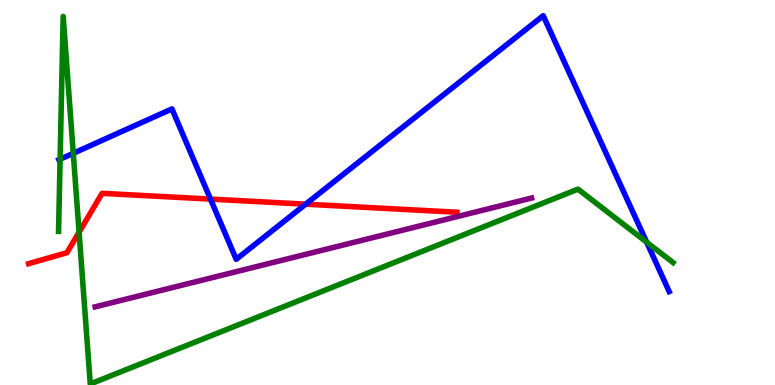[{'lines': ['blue', 'red'], 'intersections': [{'x': 2.72, 'y': 4.83}, {'x': 3.94, 'y': 4.7}]}, {'lines': ['green', 'red'], 'intersections': [{'x': 1.02, 'y': 3.97}]}, {'lines': ['purple', 'red'], 'intersections': []}, {'lines': ['blue', 'green'], 'intersections': [{'x': 0.776, 'y': 5.86}, {'x': 0.945, 'y': 6.02}, {'x': 8.34, 'y': 3.71}]}, {'lines': ['blue', 'purple'], 'intersections': []}, {'lines': ['green', 'purple'], 'intersections': []}]